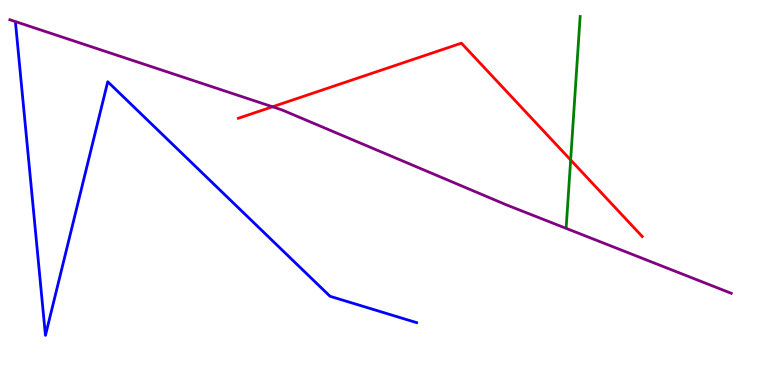[{'lines': ['blue', 'red'], 'intersections': []}, {'lines': ['green', 'red'], 'intersections': [{'x': 7.36, 'y': 5.85}]}, {'lines': ['purple', 'red'], 'intersections': [{'x': 3.52, 'y': 7.23}]}, {'lines': ['blue', 'green'], 'intersections': []}, {'lines': ['blue', 'purple'], 'intersections': []}, {'lines': ['green', 'purple'], 'intersections': []}]